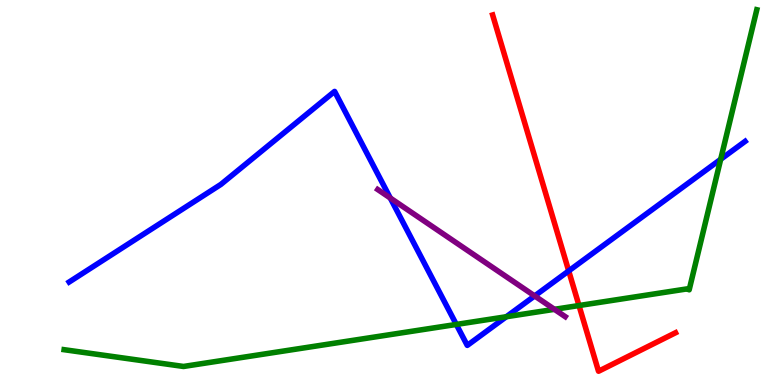[{'lines': ['blue', 'red'], 'intersections': [{'x': 7.34, 'y': 2.96}]}, {'lines': ['green', 'red'], 'intersections': [{'x': 7.47, 'y': 2.06}]}, {'lines': ['purple', 'red'], 'intersections': []}, {'lines': ['blue', 'green'], 'intersections': [{'x': 5.89, 'y': 1.57}, {'x': 6.53, 'y': 1.77}, {'x': 9.3, 'y': 5.86}]}, {'lines': ['blue', 'purple'], 'intersections': [{'x': 5.04, 'y': 4.86}, {'x': 6.9, 'y': 2.31}]}, {'lines': ['green', 'purple'], 'intersections': [{'x': 7.15, 'y': 1.97}]}]